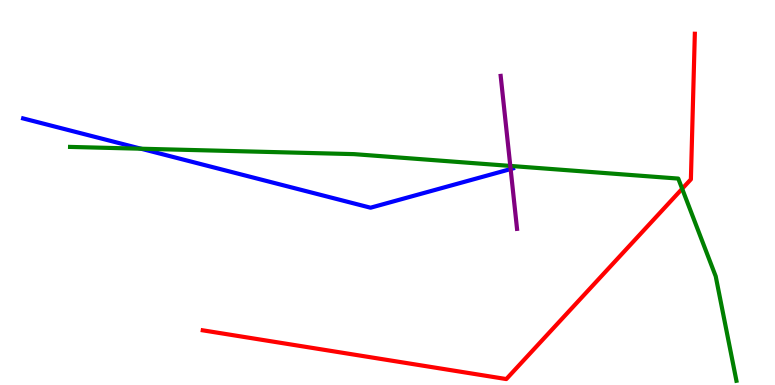[{'lines': ['blue', 'red'], 'intersections': []}, {'lines': ['green', 'red'], 'intersections': [{'x': 8.8, 'y': 5.1}]}, {'lines': ['purple', 'red'], 'intersections': []}, {'lines': ['blue', 'green'], 'intersections': [{'x': 1.82, 'y': 6.14}]}, {'lines': ['blue', 'purple'], 'intersections': [{'x': 6.59, 'y': 5.61}]}, {'lines': ['green', 'purple'], 'intersections': [{'x': 6.58, 'y': 5.69}]}]